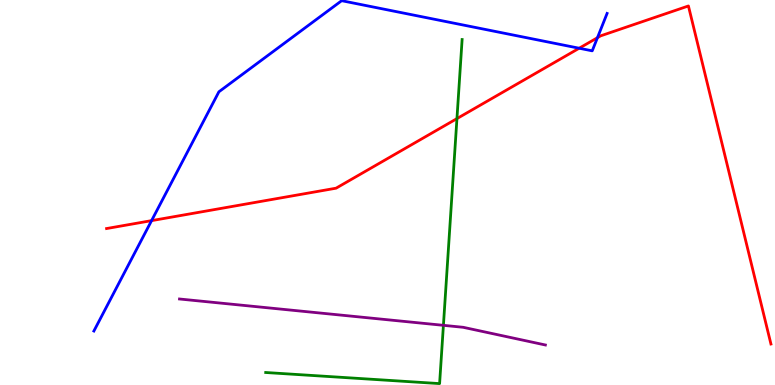[{'lines': ['blue', 'red'], 'intersections': [{'x': 1.96, 'y': 4.27}, {'x': 7.47, 'y': 8.75}, {'x': 7.71, 'y': 9.02}]}, {'lines': ['green', 'red'], 'intersections': [{'x': 5.9, 'y': 6.92}]}, {'lines': ['purple', 'red'], 'intersections': []}, {'lines': ['blue', 'green'], 'intersections': []}, {'lines': ['blue', 'purple'], 'intersections': []}, {'lines': ['green', 'purple'], 'intersections': [{'x': 5.72, 'y': 1.55}]}]